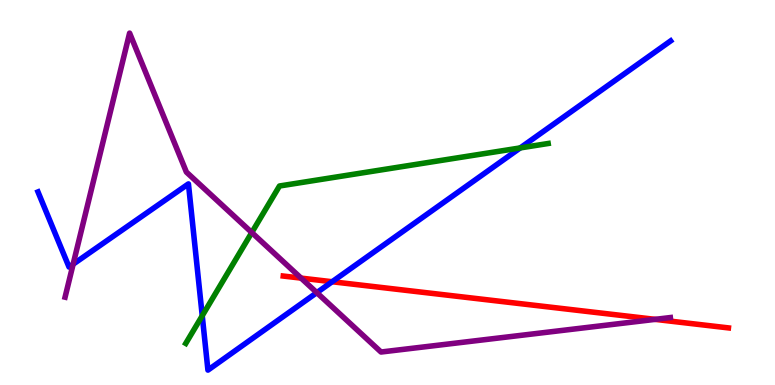[{'lines': ['blue', 'red'], 'intersections': [{'x': 4.29, 'y': 2.68}]}, {'lines': ['green', 'red'], 'intersections': []}, {'lines': ['purple', 'red'], 'intersections': [{'x': 3.89, 'y': 2.78}, {'x': 8.45, 'y': 1.7}]}, {'lines': ['blue', 'green'], 'intersections': [{'x': 2.61, 'y': 1.8}, {'x': 6.71, 'y': 6.16}]}, {'lines': ['blue', 'purple'], 'intersections': [{'x': 0.944, 'y': 3.14}, {'x': 4.09, 'y': 2.4}]}, {'lines': ['green', 'purple'], 'intersections': [{'x': 3.25, 'y': 3.96}]}]